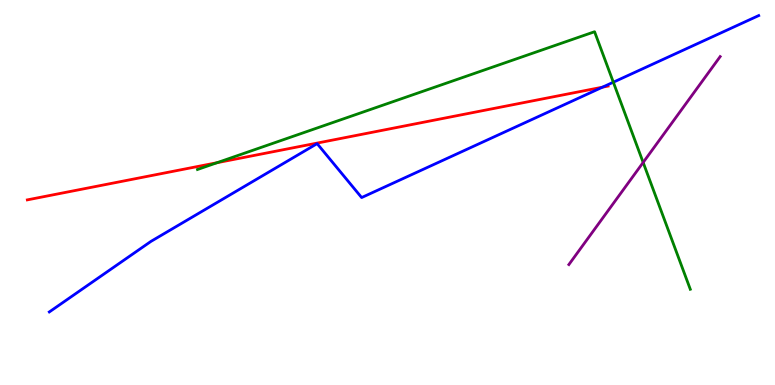[{'lines': ['blue', 'red'], 'intersections': [{'x': 7.77, 'y': 7.74}]}, {'lines': ['green', 'red'], 'intersections': [{'x': 2.8, 'y': 5.77}]}, {'lines': ['purple', 'red'], 'intersections': []}, {'lines': ['blue', 'green'], 'intersections': [{'x': 7.91, 'y': 7.86}]}, {'lines': ['blue', 'purple'], 'intersections': []}, {'lines': ['green', 'purple'], 'intersections': [{'x': 8.3, 'y': 5.78}]}]